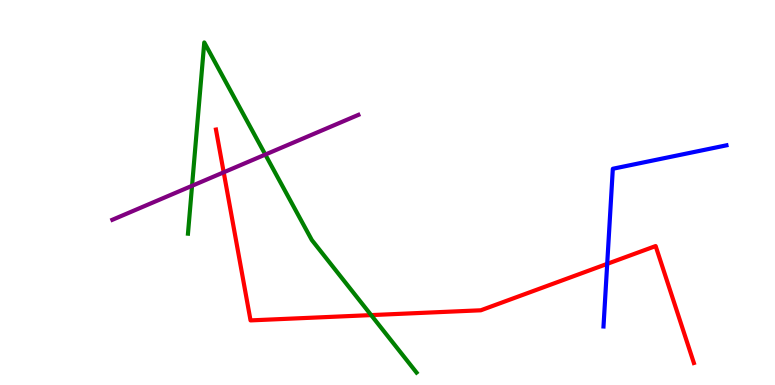[{'lines': ['blue', 'red'], 'intersections': [{'x': 7.83, 'y': 3.15}]}, {'lines': ['green', 'red'], 'intersections': [{'x': 4.79, 'y': 1.82}]}, {'lines': ['purple', 'red'], 'intersections': [{'x': 2.89, 'y': 5.52}]}, {'lines': ['blue', 'green'], 'intersections': []}, {'lines': ['blue', 'purple'], 'intersections': []}, {'lines': ['green', 'purple'], 'intersections': [{'x': 2.48, 'y': 5.17}, {'x': 3.42, 'y': 5.99}]}]